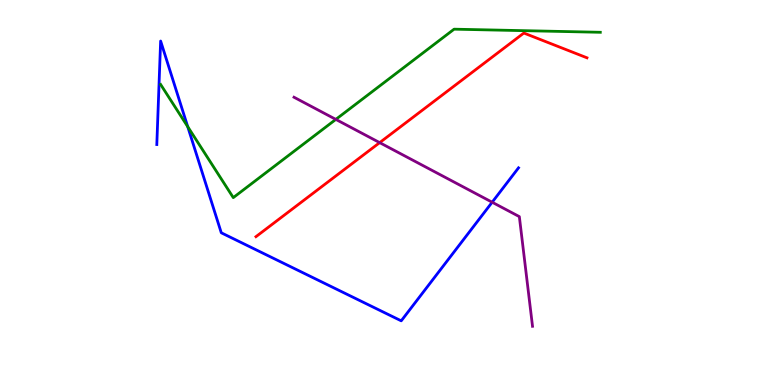[{'lines': ['blue', 'red'], 'intersections': []}, {'lines': ['green', 'red'], 'intersections': []}, {'lines': ['purple', 'red'], 'intersections': [{'x': 4.9, 'y': 6.3}]}, {'lines': ['blue', 'green'], 'intersections': [{'x': 2.42, 'y': 6.71}]}, {'lines': ['blue', 'purple'], 'intersections': [{'x': 6.35, 'y': 4.75}]}, {'lines': ['green', 'purple'], 'intersections': [{'x': 4.33, 'y': 6.9}]}]